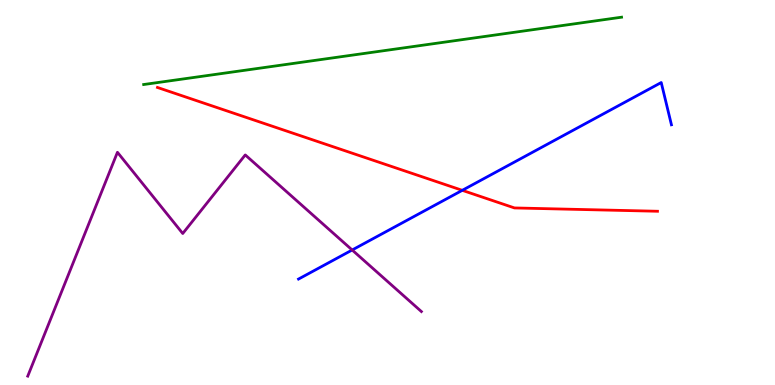[{'lines': ['blue', 'red'], 'intersections': [{'x': 5.96, 'y': 5.06}]}, {'lines': ['green', 'red'], 'intersections': []}, {'lines': ['purple', 'red'], 'intersections': []}, {'lines': ['blue', 'green'], 'intersections': []}, {'lines': ['blue', 'purple'], 'intersections': [{'x': 4.54, 'y': 3.51}]}, {'lines': ['green', 'purple'], 'intersections': []}]